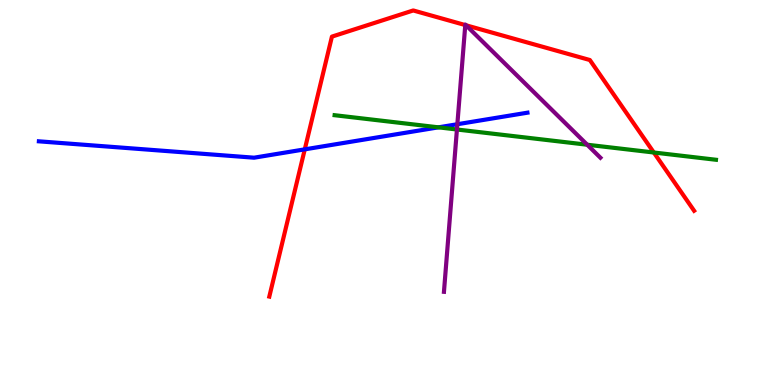[{'lines': ['blue', 'red'], 'intersections': [{'x': 3.93, 'y': 6.12}]}, {'lines': ['green', 'red'], 'intersections': [{'x': 8.44, 'y': 6.04}]}, {'lines': ['purple', 'red'], 'intersections': [{'x': 6.0, 'y': 9.35}, {'x': 6.01, 'y': 9.34}]}, {'lines': ['blue', 'green'], 'intersections': [{'x': 5.66, 'y': 6.69}]}, {'lines': ['blue', 'purple'], 'intersections': [{'x': 5.9, 'y': 6.77}]}, {'lines': ['green', 'purple'], 'intersections': [{'x': 5.9, 'y': 6.64}, {'x': 7.58, 'y': 6.24}]}]